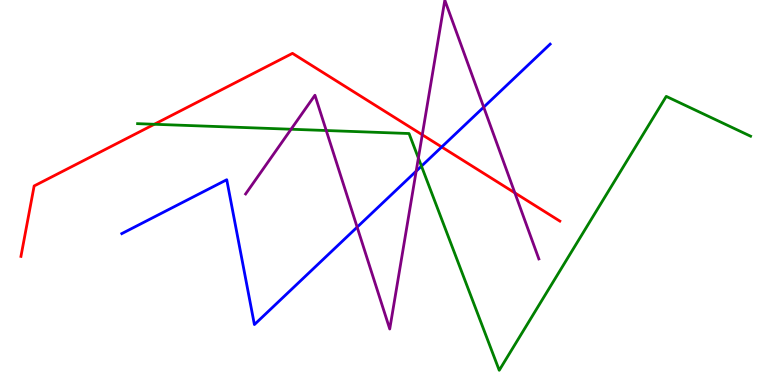[{'lines': ['blue', 'red'], 'intersections': [{'x': 5.7, 'y': 6.18}]}, {'lines': ['green', 'red'], 'intersections': [{'x': 1.99, 'y': 6.77}]}, {'lines': ['purple', 'red'], 'intersections': [{'x': 5.45, 'y': 6.5}, {'x': 6.64, 'y': 4.99}]}, {'lines': ['blue', 'green'], 'intersections': [{'x': 5.44, 'y': 5.68}]}, {'lines': ['blue', 'purple'], 'intersections': [{'x': 4.61, 'y': 4.1}, {'x': 5.37, 'y': 5.55}, {'x': 6.24, 'y': 7.22}]}, {'lines': ['green', 'purple'], 'intersections': [{'x': 3.76, 'y': 6.64}, {'x': 4.21, 'y': 6.61}, {'x': 5.4, 'y': 5.89}]}]